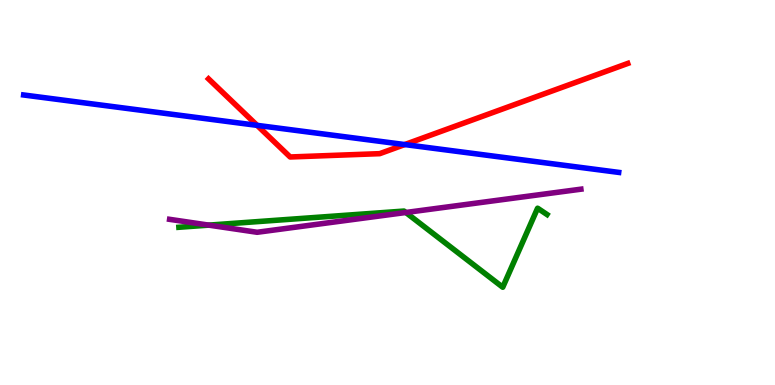[{'lines': ['blue', 'red'], 'intersections': [{'x': 3.32, 'y': 6.74}, {'x': 5.22, 'y': 6.25}]}, {'lines': ['green', 'red'], 'intersections': []}, {'lines': ['purple', 'red'], 'intersections': []}, {'lines': ['blue', 'green'], 'intersections': []}, {'lines': ['blue', 'purple'], 'intersections': []}, {'lines': ['green', 'purple'], 'intersections': [{'x': 2.69, 'y': 4.15}, {'x': 5.24, 'y': 4.48}]}]